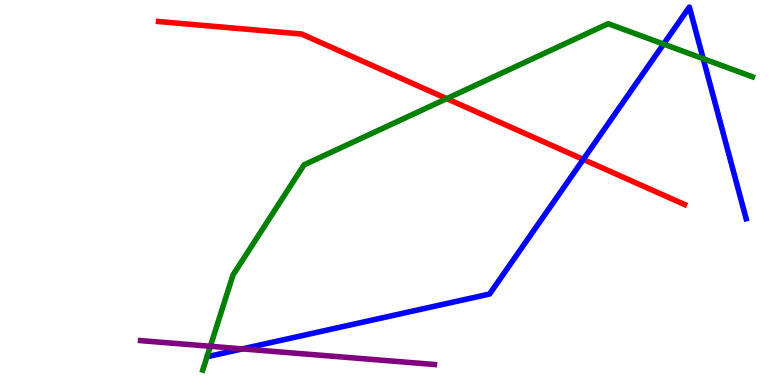[{'lines': ['blue', 'red'], 'intersections': [{'x': 7.53, 'y': 5.86}]}, {'lines': ['green', 'red'], 'intersections': [{'x': 5.76, 'y': 7.44}]}, {'lines': ['purple', 'red'], 'intersections': []}, {'lines': ['blue', 'green'], 'intersections': [{'x': 8.56, 'y': 8.85}, {'x': 9.07, 'y': 8.48}]}, {'lines': ['blue', 'purple'], 'intersections': [{'x': 3.13, 'y': 0.938}]}, {'lines': ['green', 'purple'], 'intersections': [{'x': 2.71, 'y': 1.01}]}]